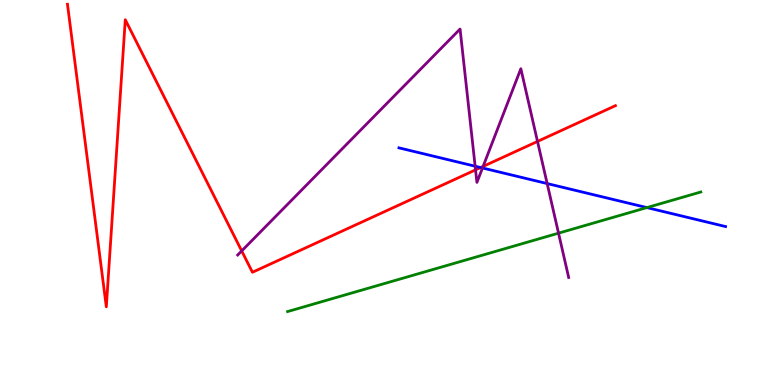[{'lines': ['blue', 'red'], 'intersections': [{'x': 6.2, 'y': 5.65}]}, {'lines': ['green', 'red'], 'intersections': []}, {'lines': ['purple', 'red'], 'intersections': [{'x': 3.12, 'y': 3.48}, {'x': 6.14, 'y': 5.59}, {'x': 6.23, 'y': 5.68}, {'x': 6.94, 'y': 6.33}]}, {'lines': ['blue', 'green'], 'intersections': [{'x': 8.35, 'y': 4.61}]}, {'lines': ['blue', 'purple'], 'intersections': [{'x': 6.13, 'y': 5.68}, {'x': 6.23, 'y': 5.64}, {'x': 7.06, 'y': 5.23}]}, {'lines': ['green', 'purple'], 'intersections': [{'x': 7.21, 'y': 3.94}]}]